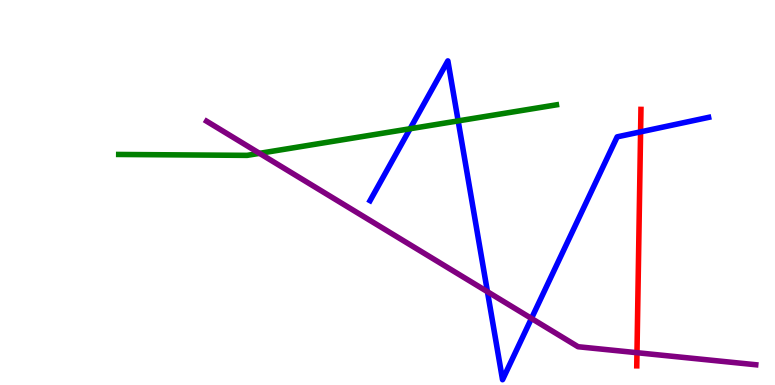[{'lines': ['blue', 'red'], 'intersections': [{'x': 8.27, 'y': 6.58}]}, {'lines': ['green', 'red'], 'intersections': []}, {'lines': ['purple', 'red'], 'intersections': [{'x': 8.22, 'y': 0.839}]}, {'lines': ['blue', 'green'], 'intersections': [{'x': 5.29, 'y': 6.66}, {'x': 5.91, 'y': 6.86}]}, {'lines': ['blue', 'purple'], 'intersections': [{'x': 6.29, 'y': 2.42}, {'x': 6.86, 'y': 1.73}]}, {'lines': ['green', 'purple'], 'intersections': [{'x': 3.35, 'y': 6.02}]}]